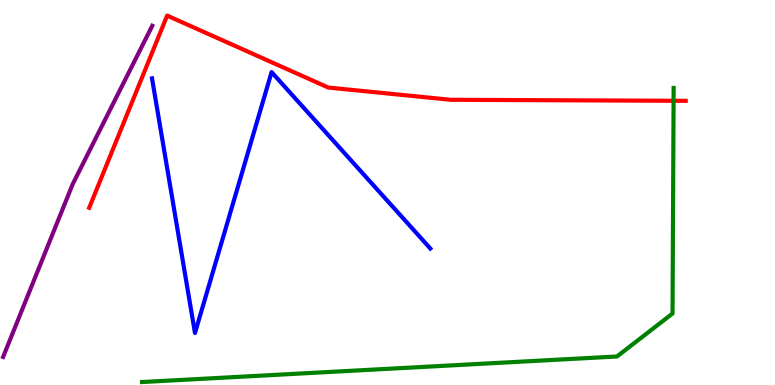[{'lines': ['blue', 'red'], 'intersections': []}, {'lines': ['green', 'red'], 'intersections': [{'x': 8.69, 'y': 7.38}]}, {'lines': ['purple', 'red'], 'intersections': []}, {'lines': ['blue', 'green'], 'intersections': []}, {'lines': ['blue', 'purple'], 'intersections': []}, {'lines': ['green', 'purple'], 'intersections': []}]